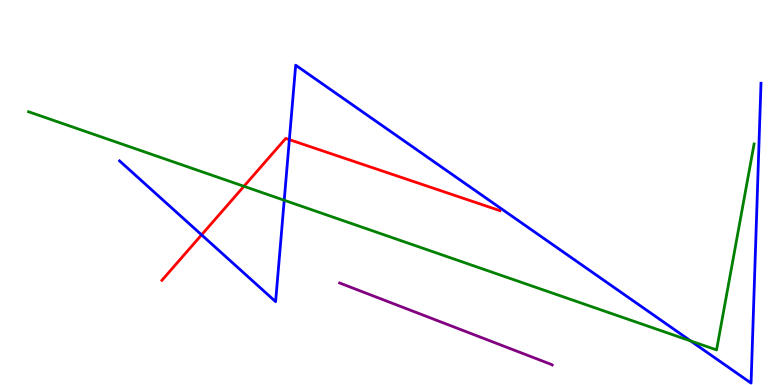[{'lines': ['blue', 'red'], 'intersections': [{'x': 2.6, 'y': 3.9}, {'x': 3.73, 'y': 6.37}]}, {'lines': ['green', 'red'], 'intersections': [{'x': 3.15, 'y': 5.16}]}, {'lines': ['purple', 'red'], 'intersections': []}, {'lines': ['blue', 'green'], 'intersections': [{'x': 3.67, 'y': 4.8}, {'x': 8.91, 'y': 1.14}]}, {'lines': ['blue', 'purple'], 'intersections': []}, {'lines': ['green', 'purple'], 'intersections': []}]